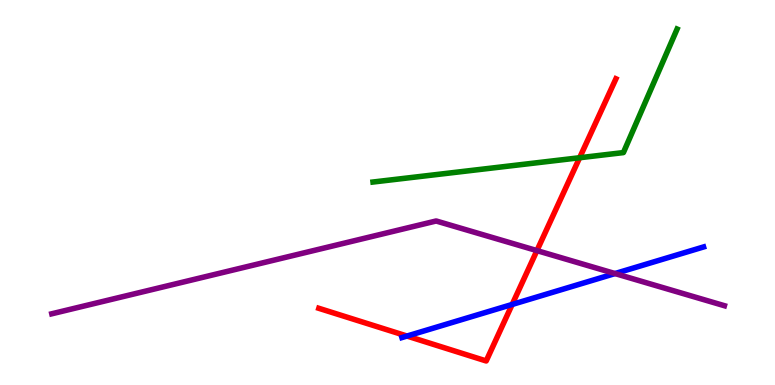[{'lines': ['blue', 'red'], 'intersections': [{'x': 5.25, 'y': 1.27}, {'x': 6.61, 'y': 2.09}]}, {'lines': ['green', 'red'], 'intersections': [{'x': 7.48, 'y': 5.9}]}, {'lines': ['purple', 'red'], 'intersections': [{'x': 6.93, 'y': 3.49}]}, {'lines': ['blue', 'green'], 'intersections': []}, {'lines': ['blue', 'purple'], 'intersections': [{'x': 7.94, 'y': 2.89}]}, {'lines': ['green', 'purple'], 'intersections': []}]